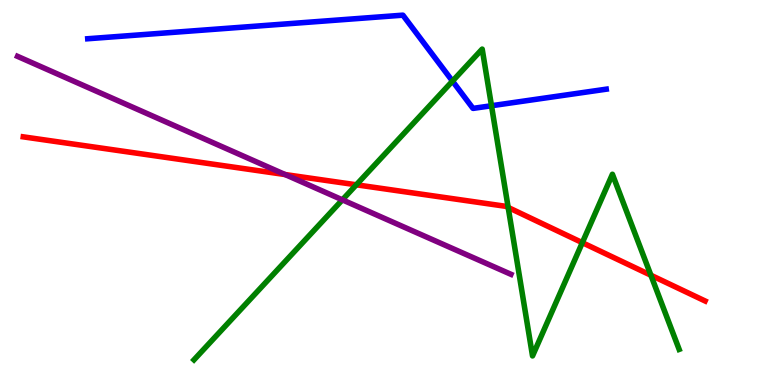[{'lines': ['blue', 'red'], 'intersections': []}, {'lines': ['green', 'red'], 'intersections': [{'x': 4.6, 'y': 5.2}, {'x': 6.56, 'y': 4.61}, {'x': 7.51, 'y': 3.7}, {'x': 8.4, 'y': 2.85}]}, {'lines': ['purple', 'red'], 'intersections': [{'x': 3.68, 'y': 5.47}]}, {'lines': ['blue', 'green'], 'intersections': [{'x': 5.84, 'y': 7.89}, {'x': 6.34, 'y': 7.25}]}, {'lines': ['blue', 'purple'], 'intersections': []}, {'lines': ['green', 'purple'], 'intersections': [{'x': 4.42, 'y': 4.81}]}]